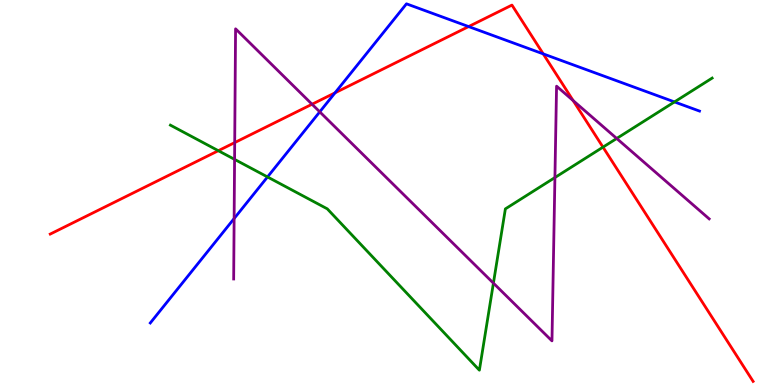[{'lines': ['blue', 'red'], 'intersections': [{'x': 4.32, 'y': 7.59}, {'x': 6.05, 'y': 9.31}, {'x': 7.01, 'y': 8.6}]}, {'lines': ['green', 'red'], 'intersections': [{'x': 2.82, 'y': 6.09}, {'x': 7.78, 'y': 6.18}]}, {'lines': ['purple', 'red'], 'intersections': [{'x': 3.03, 'y': 6.3}, {'x': 4.03, 'y': 7.29}, {'x': 7.4, 'y': 7.39}]}, {'lines': ['blue', 'green'], 'intersections': [{'x': 3.45, 'y': 5.4}, {'x': 8.7, 'y': 7.35}]}, {'lines': ['blue', 'purple'], 'intersections': [{'x': 3.02, 'y': 4.32}, {'x': 4.13, 'y': 7.09}]}, {'lines': ['green', 'purple'], 'intersections': [{'x': 3.03, 'y': 5.86}, {'x': 6.37, 'y': 2.65}, {'x': 7.16, 'y': 5.39}, {'x': 7.96, 'y': 6.4}]}]